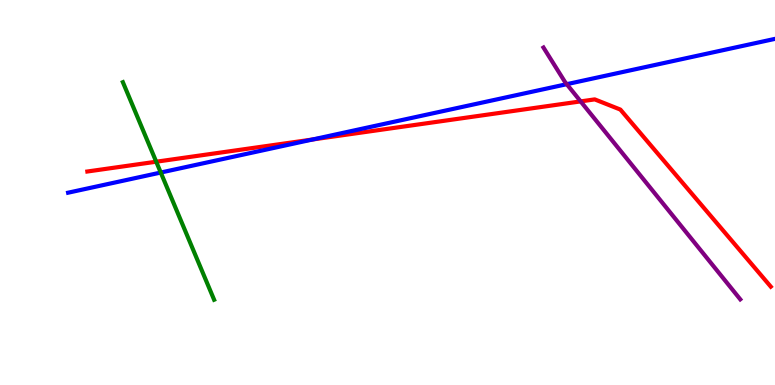[{'lines': ['blue', 'red'], 'intersections': [{'x': 4.03, 'y': 6.38}]}, {'lines': ['green', 'red'], 'intersections': [{'x': 2.02, 'y': 5.8}]}, {'lines': ['purple', 'red'], 'intersections': [{'x': 7.49, 'y': 7.37}]}, {'lines': ['blue', 'green'], 'intersections': [{'x': 2.07, 'y': 5.52}]}, {'lines': ['blue', 'purple'], 'intersections': [{'x': 7.31, 'y': 7.81}]}, {'lines': ['green', 'purple'], 'intersections': []}]